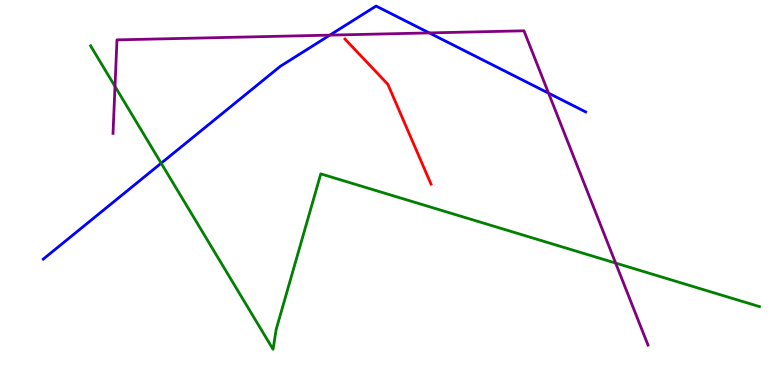[{'lines': ['blue', 'red'], 'intersections': []}, {'lines': ['green', 'red'], 'intersections': []}, {'lines': ['purple', 'red'], 'intersections': []}, {'lines': ['blue', 'green'], 'intersections': [{'x': 2.08, 'y': 5.76}]}, {'lines': ['blue', 'purple'], 'intersections': [{'x': 4.26, 'y': 9.09}, {'x': 5.54, 'y': 9.15}, {'x': 7.08, 'y': 7.58}]}, {'lines': ['green', 'purple'], 'intersections': [{'x': 1.48, 'y': 7.76}, {'x': 7.94, 'y': 3.17}]}]